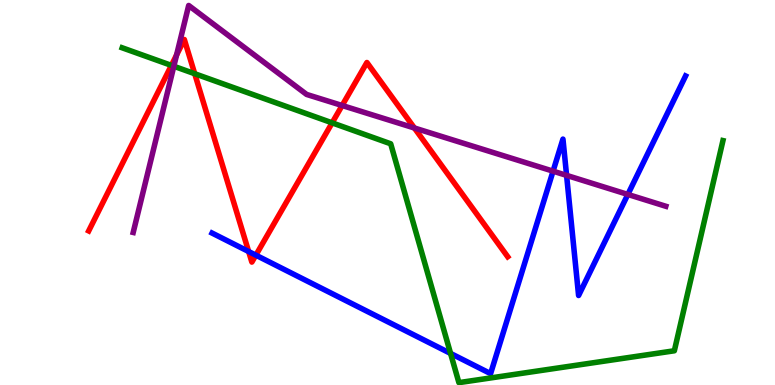[{'lines': ['blue', 'red'], 'intersections': [{'x': 3.21, 'y': 3.47}, {'x': 3.3, 'y': 3.37}]}, {'lines': ['green', 'red'], 'intersections': [{'x': 2.21, 'y': 8.3}, {'x': 2.51, 'y': 8.09}, {'x': 4.29, 'y': 6.81}]}, {'lines': ['purple', 'red'], 'intersections': [{'x': 2.28, 'y': 8.57}, {'x': 4.41, 'y': 7.26}, {'x': 5.35, 'y': 6.68}]}, {'lines': ['blue', 'green'], 'intersections': [{'x': 5.81, 'y': 0.82}]}, {'lines': ['blue', 'purple'], 'intersections': [{'x': 7.14, 'y': 5.55}, {'x': 7.31, 'y': 5.44}, {'x': 8.1, 'y': 4.95}]}, {'lines': ['green', 'purple'], 'intersections': [{'x': 2.24, 'y': 8.28}]}]